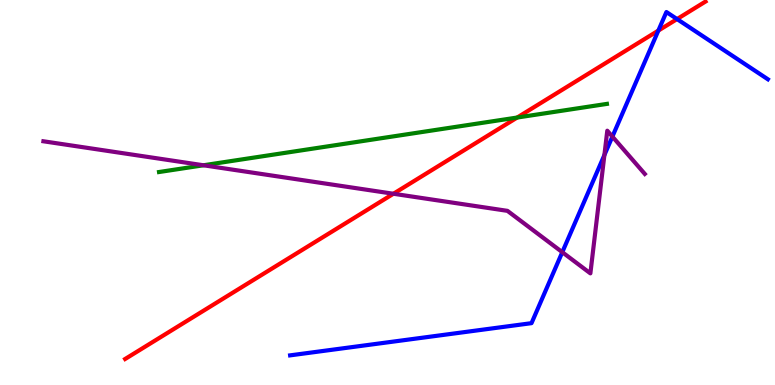[{'lines': ['blue', 'red'], 'intersections': [{'x': 8.49, 'y': 9.21}, {'x': 8.74, 'y': 9.5}]}, {'lines': ['green', 'red'], 'intersections': [{'x': 6.67, 'y': 6.95}]}, {'lines': ['purple', 'red'], 'intersections': [{'x': 5.08, 'y': 4.97}]}, {'lines': ['blue', 'green'], 'intersections': []}, {'lines': ['blue', 'purple'], 'intersections': [{'x': 7.26, 'y': 3.45}, {'x': 7.8, 'y': 5.97}, {'x': 7.9, 'y': 6.45}]}, {'lines': ['green', 'purple'], 'intersections': [{'x': 2.63, 'y': 5.71}]}]